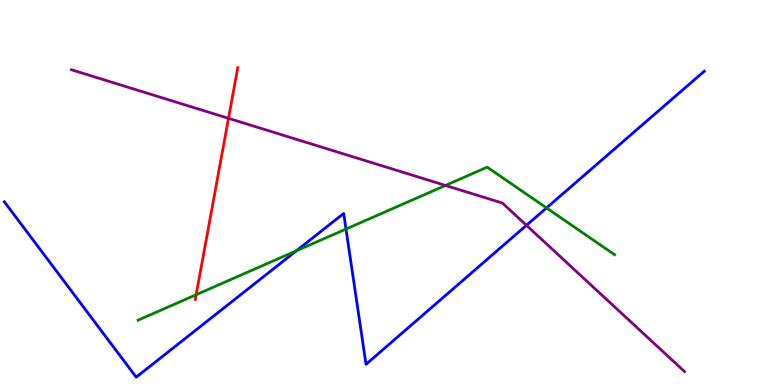[{'lines': ['blue', 'red'], 'intersections': []}, {'lines': ['green', 'red'], 'intersections': [{'x': 2.53, 'y': 2.34}]}, {'lines': ['purple', 'red'], 'intersections': [{'x': 2.95, 'y': 6.93}]}, {'lines': ['blue', 'green'], 'intersections': [{'x': 3.82, 'y': 3.49}, {'x': 4.46, 'y': 4.05}, {'x': 7.05, 'y': 4.6}]}, {'lines': ['blue', 'purple'], 'intersections': [{'x': 6.79, 'y': 4.15}]}, {'lines': ['green', 'purple'], 'intersections': [{'x': 5.75, 'y': 5.18}]}]